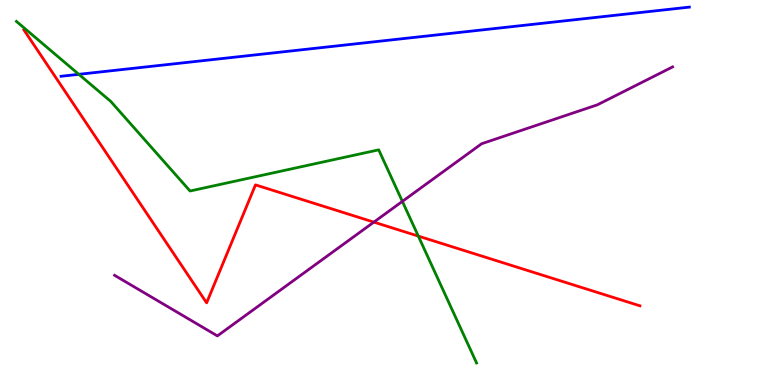[{'lines': ['blue', 'red'], 'intersections': []}, {'lines': ['green', 'red'], 'intersections': [{'x': 5.4, 'y': 3.87}]}, {'lines': ['purple', 'red'], 'intersections': [{'x': 4.82, 'y': 4.23}]}, {'lines': ['blue', 'green'], 'intersections': [{'x': 1.02, 'y': 8.07}]}, {'lines': ['blue', 'purple'], 'intersections': []}, {'lines': ['green', 'purple'], 'intersections': [{'x': 5.19, 'y': 4.77}]}]